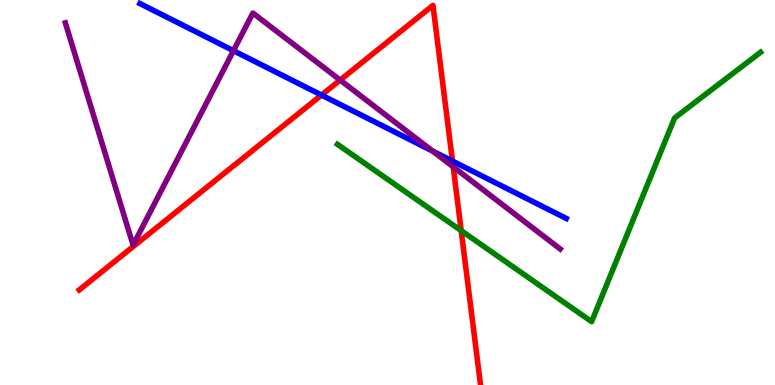[{'lines': ['blue', 'red'], 'intersections': [{'x': 4.15, 'y': 7.53}, {'x': 5.84, 'y': 5.82}]}, {'lines': ['green', 'red'], 'intersections': [{'x': 5.95, 'y': 4.01}]}, {'lines': ['purple', 'red'], 'intersections': [{'x': 4.39, 'y': 7.92}, {'x': 5.85, 'y': 5.67}]}, {'lines': ['blue', 'green'], 'intersections': []}, {'lines': ['blue', 'purple'], 'intersections': [{'x': 3.01, 'y': 8.68}, {'x': 5.58, 'y': 6.07}]}, {'lines': ['green', 'purple'], 'intersections': []}]